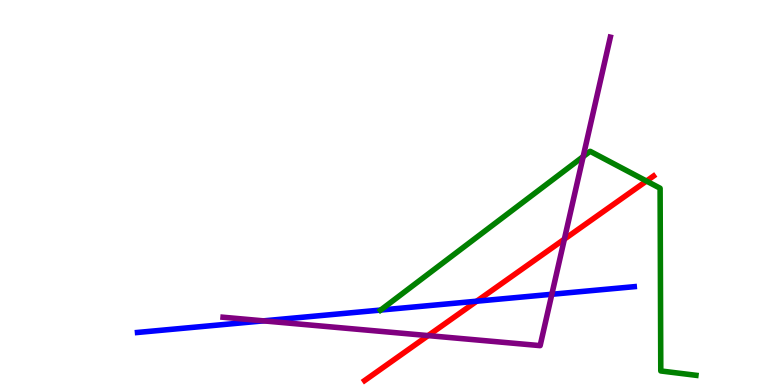[{'lines': ['blue', 'red'], 'intersections': [{'x': 6.15, 'y': 2.18}]}, {'lines': ['green', 'red'], 'intersections': [{'x': 8.34, 'y': 5.3}]}, {'lines': ['purple', 'red'], 'intersections': [{'x': 5.52, 'y': 1.28}, {'x': 7.28, 'y': 3.79}]}, {'lines': ['blue', 'green'], 'intersections': [{'x': 4.91, 'y': 1.95}]}, {'lines': ['blue', 'purple'], 'intersections': [{'x': 3.4, 'y': 1.67}, {'x': 7.12, 'y': 2.36}]}, {'lines': ['green', 'purple'], 'intersections': [{'x': 7.52, 'y': 5.93}]}]